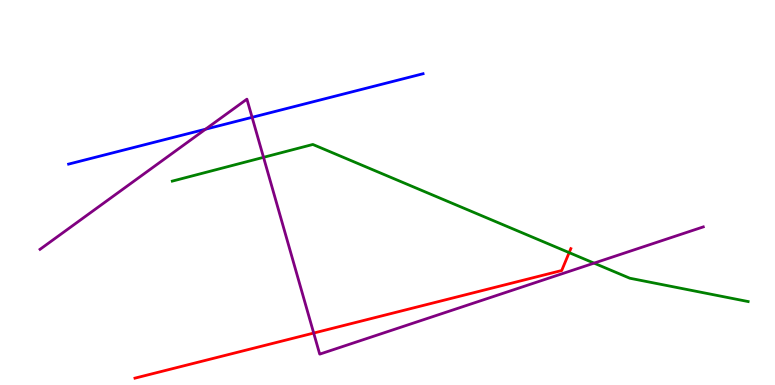[{'lines': ['blue', 'red'], 'intersections': []}, {'lines': ['green', 'red'], 'intersections': [{'x': 7.34, 'y': 3.44}]}, {'lines': ['purple', 'red'], 'intersections': [{'x': 4.05, 'y': 1.35}]}, {'lines': ['blue', 'green'], 'intersections': []}, {'lines': ['blue', 'purple'], 'intersections': [{'x': 2.65, 'y': 6.64}, {'x': 3.25, 'y': 6.95}]}, {'lines': ['green', 'purple'], 'intersections': [{'x': 3.4, 'y': 5.91}, {'x': 7.67, 'y': 3.17}]}]